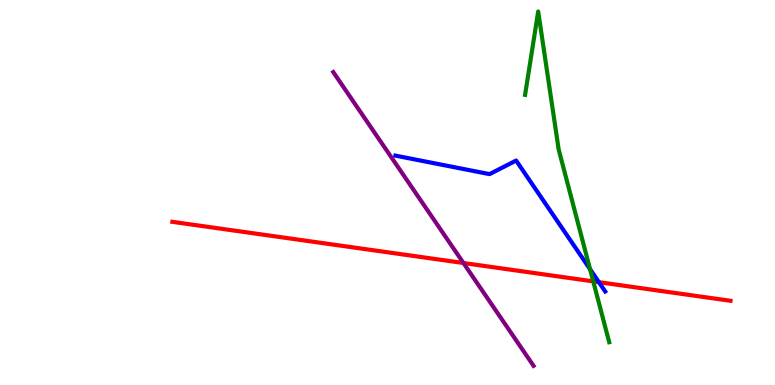[{'lines': ['blue', 'red'], 'intersections': [{'x': 7.73, 'y': 2.67}]}, {'lines': ['green', 'red'], 'intersections': [{'x': 7.65, 'y': 2.69}]}, {'lines': ['purple', 'red'], 'intersections': [{'x': 5.98, 'y': 3.17}]}, {'lines': ['blue', 'green'], 'intersections': [{'x': 7.61, 'y': 3.01}]}, {'lines': ['blue', 'purple'], 'intersections': []}, {'lines': ['green', 'purple'], 'intersections': []}]